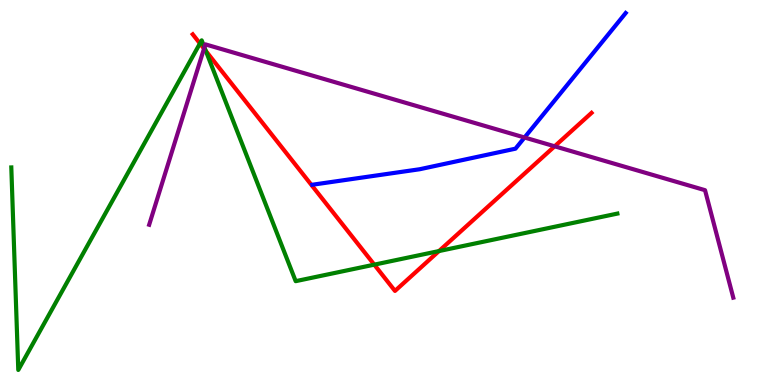[{'lines': ['blue', 'red'], 'intersections': []}, {'lines': ['green', 'red'], 'intersections': [{'x': 2.58, 'y': 8.87}, {'x': 2.66, 'y': 8.68}, {'x': 4.83, 'y': 3.13}, {'x': 5.66, 'y': 3.48}]}, {'lines': ['purple', 'red'], 'intersections': [{'x': 2.63, 'y': 8.74}, {'x': 7.16, 'y': 6.2}]}, {'lines': ['blue', 'green'], 'intersections': []}, {'lines': ['blue', 'purple'], 'intersections': [{'x': 6.77, 'y': 6.43}]}, {'lines': ['green', 'purple'], 'intersections': [{'x': 2.64, 'y': 8.77}]}]